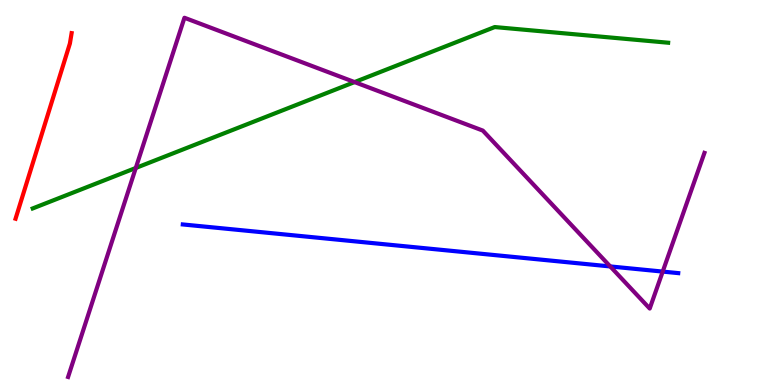[{'lines': ['blue', 'red'], 'intersections': []}, {'lines': ['green', 'red'], 'intersections': []}, {'lines': ['purple', 'red'], 'intersections': []}, {'lines': ['blue', 'green'], 'intersections': []}, {'lines': ['blue', 'purple'], 'intersections': [{'x': 7.87, 'y': 3.08}, {'x': 8.55, 'y': 2.95}]}, {'lines': ['green', 'purple'], 'intersections': [{'x': 1.75, 'y': 5.64}, {'x': 4.57, 'y': 7.87}]}]